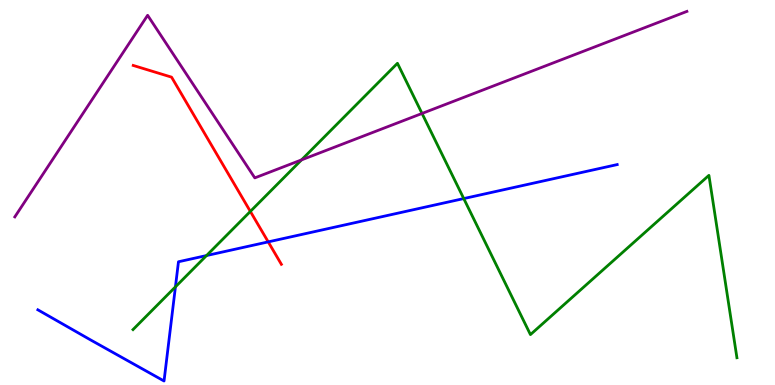[{'lines': ['blue', 'red'], 'intersections': [{'x': 3.46, 'y': 3.72}]}, {'lines': ['green', 'red'], 'intersections': [{'x': 3.23, 'y': 4.51}]}, {'lines': ['purple', 'red'], 'intersections': []}, {'lines': ['blue', 'green'], 'intersections': [{'x': 2.26, 'y': 2.55}, {'x': 2.66, 'y': 3.36}, {'x': 5.98, 'y': 4.84}]}, {'lines': ['blue', 'purple'], 'intersections': []}, {'lines': ['green', 'purple'], 'intersections': [{'x': 3.89, 'y': 5.85}, {'x': 5.45, 'y': 7.05}]}]